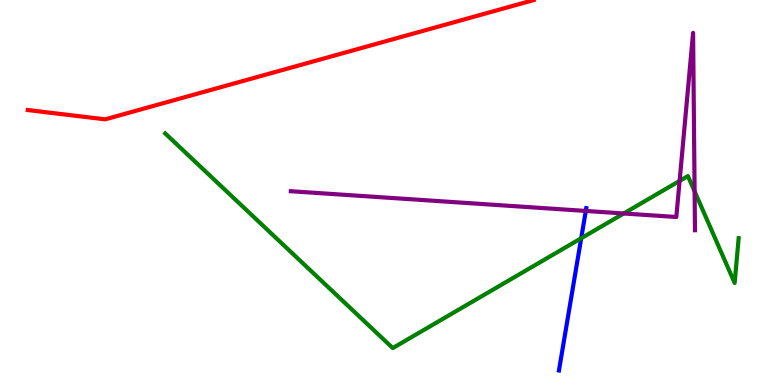[{'lines': ['blue', 'red'], 'intersections': []}, {'lines': ['green', 'red'], 'intersections': []}, {'lines': ['purple', 'red'], 'intersections': []}, {'lines': ['blue', 'green'], 'intersections': [{'x': 7.5, 'y': 3.81}]}, {'lines': ['blue', 'purple'], 'intersections': [{'x': 7.56, 'y': 4.52}]}, {'lines': ['green', 'purple'], 'intersections': [{'x': 8.05, 'y': 4.46}, {'x': 8.77, 'y': 5.3}, {'x': 8.96, 'y': 5.03}]}]